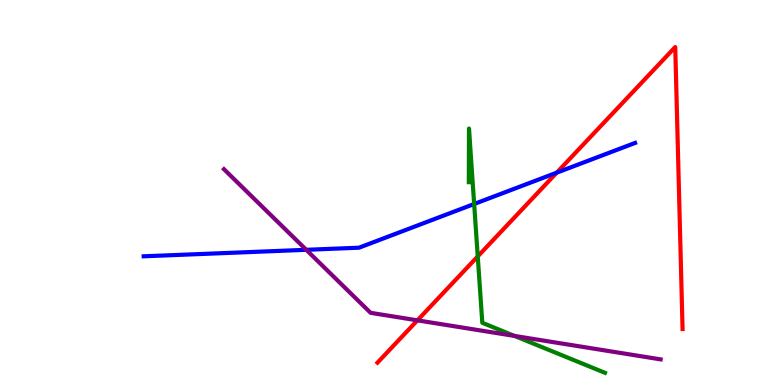[{'lines': ['blue', 'red'], 'intersections': [{'x': 7.18, 'y': 5.52}]}, {'lines': ['green', 'red'], 'intersections': [{'x': 6.16, 'y': 3.34}]}, {'lines': ['purple', 'red'], 'intersections': [{'x': 5.39, 'y': 1.68}]}, {'lines': ['blue', 'green'], 'intersections': [{'x': 6.12, 'y': 4.7}]}, {'lines': ['blue', 'purple'], 'intersections': [{'x': 3.95, 'y': 3.51}]}, {'lines': ['green', 'purple'], 'intersections': [{'x': 6.64, 'y': 1.27}]}]